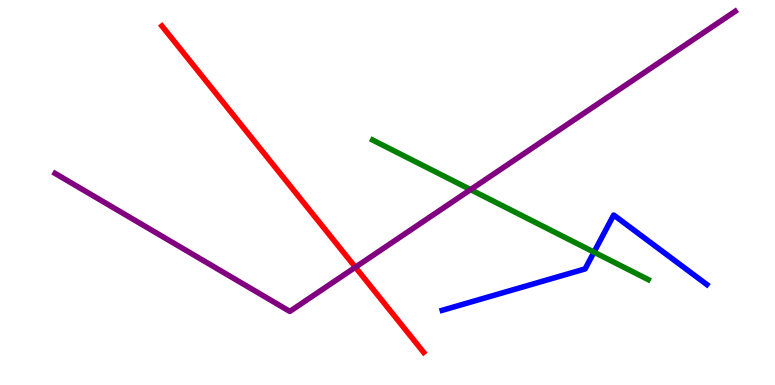[{'lines': ['blue', 'red'], 'intersections': []}, {'lines': ['green', 'red'], 'intersections': []}, {'lines': ['purple', 'red'], 'intersections': [{'x': 4.59, 'y': 3.06}]}, {'lines': ['blue', 'green'], 'intersections': [{'x': 7.66, 'y': 3.45}]}, {'lines': ['blue', 'purple'], 'intersections': []}, {'lines': ['green', 'purple'], 'intersections': [{'x': 6.07, 'y': 5.07}]}]